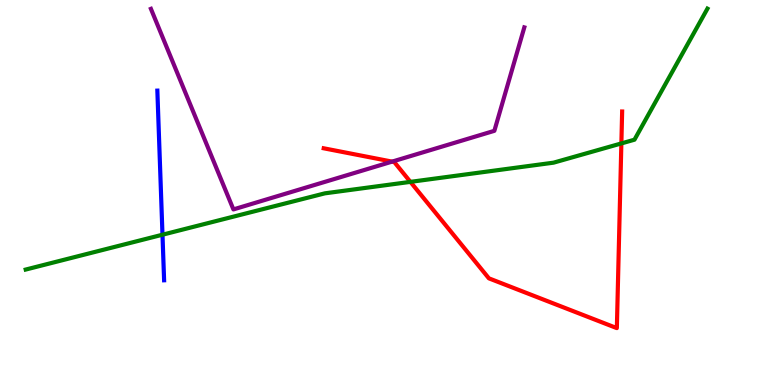[{'lines': ['blue', 'red'], 'intersections': []}, {'lines': ['green', 'red'], 'intersections': [{'x': 5.3, 'y': 5.28}, {'x': 8.02, 'y': 6.27}]}, {'lines': ['purple', 'red'], 'intersections': [{'x': 5.06, 'y': 5.8}]}, {'lines': ['blue', 'green'], 'intersections': [{'x': 2.1, 'y': 3.9}]}, {'lines': ['blue', 'purple'], 'intersections': []}, {'lines': ['green', 'purple'], 'intersections': []}]